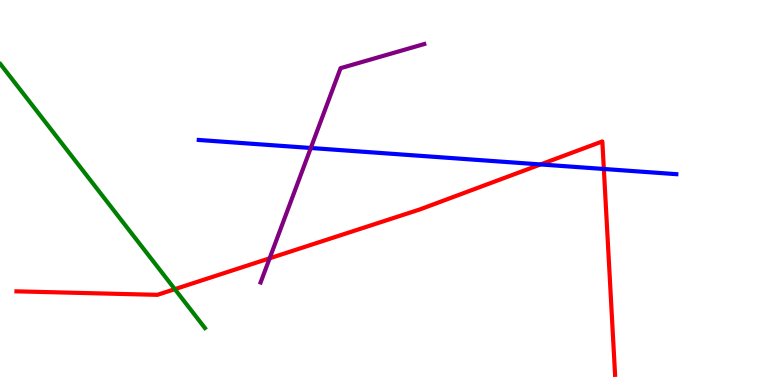[{'lines': ['blue', 'red'], 'intersections': [{'x': 6.98, 'y': 5.73}, {'x': 7.79, 'y': 5.61}]}, {'lines': ['green', 'red'], 'intersections': [{'x': 2.26, 'y': 2.49}]}, {'lines': ['purple', 'red'], 'intersections': [{'x': 3.48, 'y': 3.29}]}, {'lines': ['blue', 'green'], 'intersections': []}, {'lines': ['blue', 'purple'], 'intersections': [{'x': 4.01, 'y': 6.16}]}, {'lines': ['green', 'purple'], 'intersections': []}]